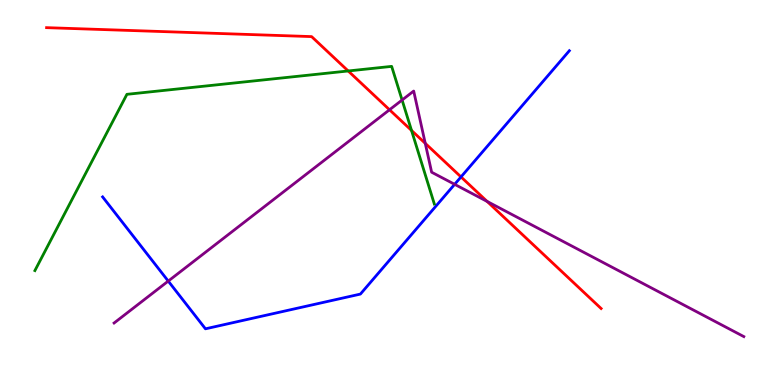[{'lines': ['blue', 'red'], 'intersections': [{'x': 5.95, 'y': 5.4}]}, {'lines': ['green', 'red'], 'intersections': [{'x': 4.49, 'y': 8.16}, {'x': 5.31, 'y': 6.61}]}, {'lines': ['purple', 'red'], 'intersections': [{'x': 5.03, 'y': 7.15}, {'x': 5.49, 'y': 6.28}, {'x': 6.28, 'y': 4.77}]}, {'lines': ['blue', 'green'], 'intersections': []}, {'lines': ['blue', 'purple'], 'intersections': [{'x': 2.17, 'y': 2.7}, {'x': 5.87, 'y': 5.21}]}, {'lines': ['green', 'purple'], 'intersections': [{'x': 5.19, 'y': 7.4}]}]